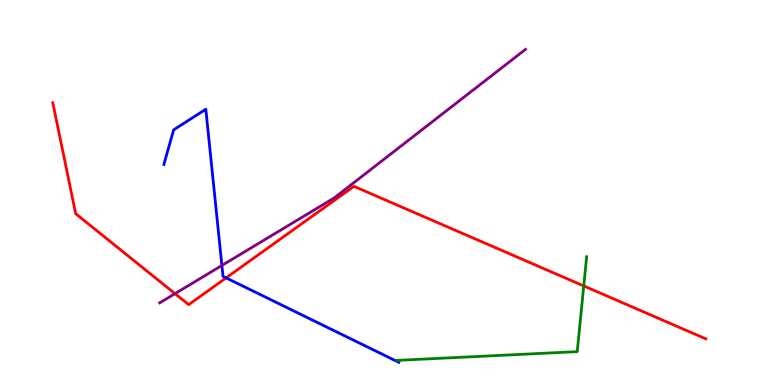[{'lines': ['blue', 'red'], 'intersections': [{'x': 2.92, 'y': 2.78}]}, {'lines': ['green', 'red'], 'intersections': [{'x': 7.53, 'y': 2.57}]}, {'lines': ['purple', 'red'], 'intersections': [{'x': 2.26, 'y': 2.37}]}, {'lines': ['blue', 'green'], 'intersections': []}, {'lines': ['blue', 'purple'], 'intersections': [{'x': 2.86, 'y': 3.1}]}, {'lines': ['green', 'purple'], 'intersections': []}]